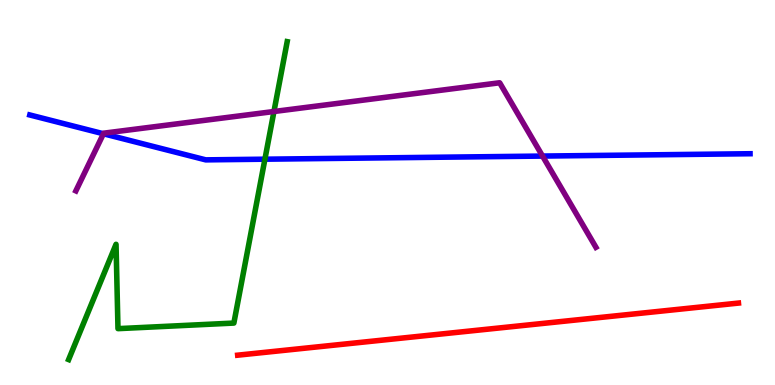[{'lines': ['blue', 'red'], 'intersections': []}, {'lines': ['green', 'red'], 'intersections': []}, {'lines': ['purple', 'red'], 'intersections': []}, {'lines': ['blue', 'green'], 'intersections': [{'x': 3.42, 'y': 5.87}]}, {'lines': ['blue', 'purple'], 'intersections': [{'x': 1.33, 'y': 6.53}, {'x': 7.0, 'y': 5.95}]}, {'lines': ['green', 'purple'], 'intersections': [{'x': 3.53, 'y': 7.1}]}]